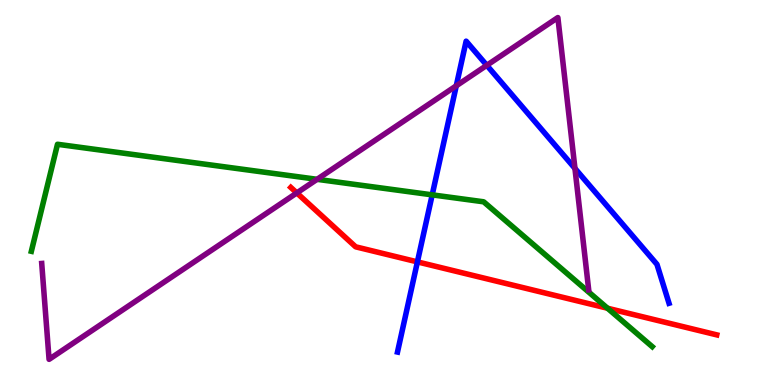[{'lines': ['blue', 'red'], 'intersections': [{'x': 5.39, 'y': 3.2}]}, {'lines': ['green', 'red'], 'intersections': [{'x': 7.84, 'y': 1.99}]}, {'lines': ['purple', 'red'], 'intersections': [{'x': 3.83, 'y': 4.99}]}, {'lines': ['blue', 'green'], 'intersections': [{'x': 5.58, 'y': 4.94}]}, {'lines': ['blue', 'purple'], 'intersections': [{'x': 5.89, 'y': 7.77}, {'x': 6.28, 'y': 8.3}, {'x': 7.42, 'y': 5.63}]}, {'lines': ['green', 'purple'], 'intersections': [{'x': 4.09, 'y': 5.34}]}]